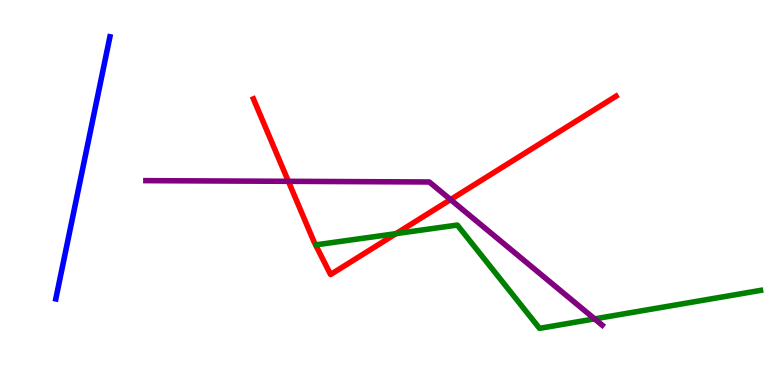[{'lines': ['blue', 'red'], 'intersections': []}, {'lines': ['green', 'red'], 'intersections': [{'x': 5.11, 'y': 3.93}]}, {'lines': ['purple', 'red'], 'intersections': [{'x': 3.72, 'y': 5.29}, {'x': 5.81, 'y': 4.82}]}, {'lines': ['blue', 'green'], 'intersections': []}, {'lines': ['blue', 'purple'], 'intersections': []}, {'lines': ['green', 'purple'], 'intersections': [{'x': 7.67, 'y': 1.72}]}]